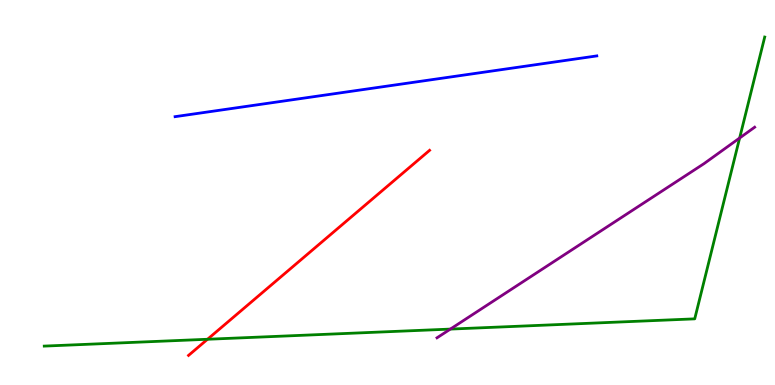[{'lines': ['blue', 'red'], 'intersections': []}, {'lines': ['green', 'red'], 'intersections': [{'x': 2.68, 'y': 1.19}]}, {'lines': ['purple', 'red'], 'intersections': []}, {'lines': ['blue', 'green'], 'intersections': []}, {'lines': ['blue', 'purple'], 'intersections': []}, {'lines': ['green', 'purple'], 'intersections': [{'x': 5.81, 'y': 1.45}, {'x': 9.54, 'y': 6.42}]}]